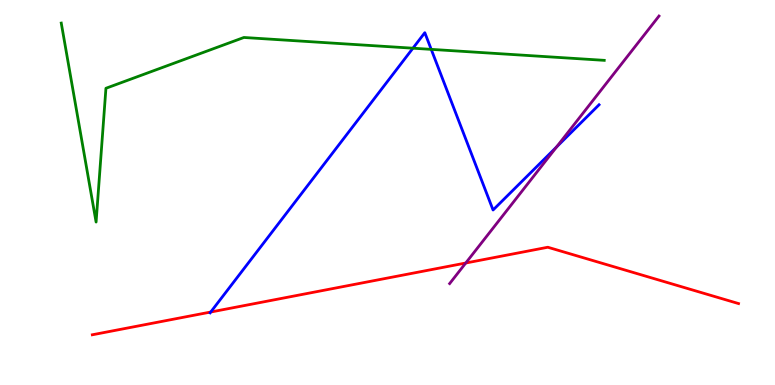[{'lines': ['blue', 'red'], 'intersections': [{'x': 2.72, 'y': 1.9}]}, {'lines': ['green', 'red'], 'intersections': []}, {'lines': ['purple', 'red'], 'intersections': [{'x': 6.01, 'y': 3.17}]}, {'lines': ['blue', 'green'], 'intersections': [{'x': 5.33, 'y': 8.75}, {'x': 5.56, 'y': 8.72}]}, {'lines': ['blue', 'purple'], 'intersections': [{'x': 7.18, 'y': 6.18}]}, {'lines': ['green', 'purple'], 'intersections': []}]